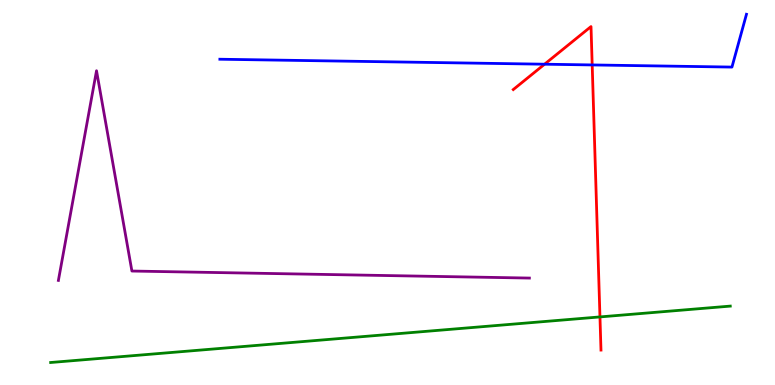[{'lines': ['blue', 'red'], 'intersections': [{'x': 7.03, 'y': 8.33}, {'x': 7.64, 'y': 8.31}]}, {'lines': ['green', 'red'], 'intersections': [{'x': 7.74, 'y': 1.77}]}, {'lines': ['purple', 'red'], 'intersections': []}, {'lines': ['blue', 'green'], 'intersections': []}, {'lines': ['blue', 'purple'], 'intersections': []}, {'lines': ['green', 'purple'], 'intersections': []}]